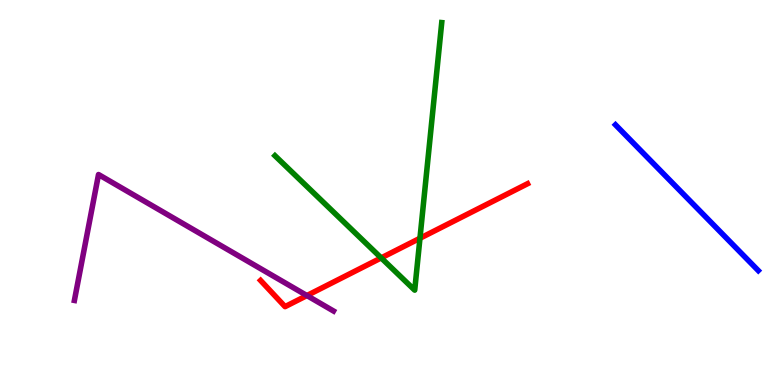[{'lines': ['blue', 'red'], 'intersections': []}, {'lines': ['green', 'red'], 'intersections': [{'x': 4.92, 'y': 3.3}, {'x': 5.42, 'y': 3.81}]}, {'lines': ['purple', 'red'], 'intersections': [{'x': 3.96, 'y': 2.32}]}, {'lines': ['blue', 'green'], 'intersections': []}, {'lines': ['blue', 'purple'], 'intersections': []}, {'lines': ['green', 'purple'], 'intersections': []}]